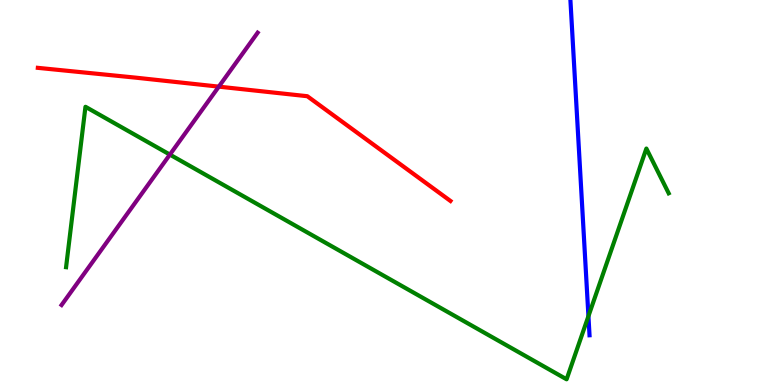[{'lines': ['blue', 'red'], 'intersections': []}, {'lines': ['green', 'red'], 'intersections': []}, {'lines': ['purple', 'red'], 'intersections': [{'x': 2.82, 'y': 7.75}]}, {'lines': ['blue', 'green'], 'intersections': [{'x': 7.59, 'y': 1.79}]}, {'lines': ['blue', 'purple'], 'intersections': []}, {'lines': ['green', 'purple'], 'intersections': [{'x': 2.19, 'y': 5.98}]}]